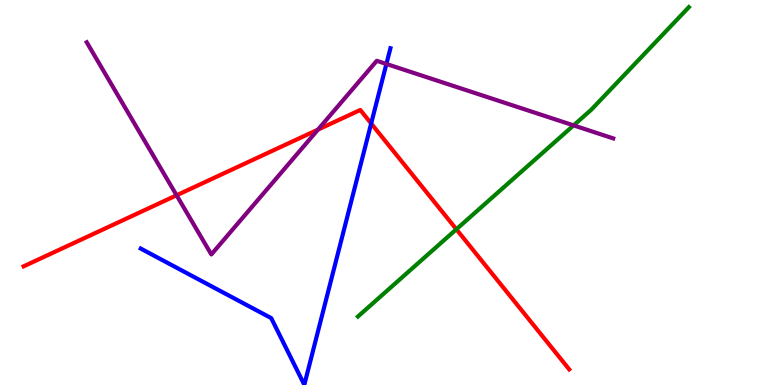[{'lines': ['blue', 'red'], 'intersections': [{'x': 4.79, 'y': 6.79}]}, {'lines': ['green', 'red'], 'intersections': [{'x': 5.89, 'y': 4.04}]}, {'lines': ['purple', 'red'], 'intersections': [{'x': 2.28, 'y': 4.93}, {'x': 4.1, 'y': 6.63}]}, {'lines': ['blue', 'green'], 'intersections': []}, {'lines': ['blue', 'purple'], 'intersections': [{'x': 4.99, 'y': 8.34}]}, {'lines': ['green', 'purple'], 'intersections': [{'x': 7.4, 'y': 6.74}]}]